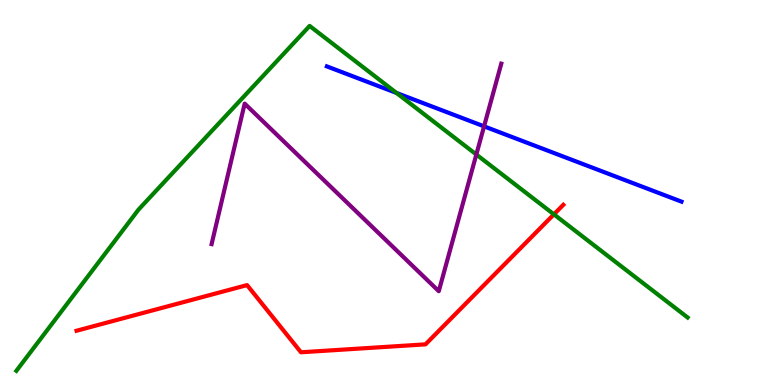[{'lines': ['blue', 'red'], 'intersections': []}, {'lines': ['green', 'red'], 'intersections': [{'x': 7.15, 'y': 4.43}]}, {'lines': ['purple', 'red'], 'intersections': []}, {'lines': ['blue', 'green'], 'intersections': [{'x': 5.12, 'y': 7.59}]}, {'lines': ['blue', 'purple'], 'intersections': [{'x': 6.25, 'y': 6.72}]}, {'lines': ['green', 'purple'], 'intersections': [{'x': 6.15, 'y': 5.99}]}]